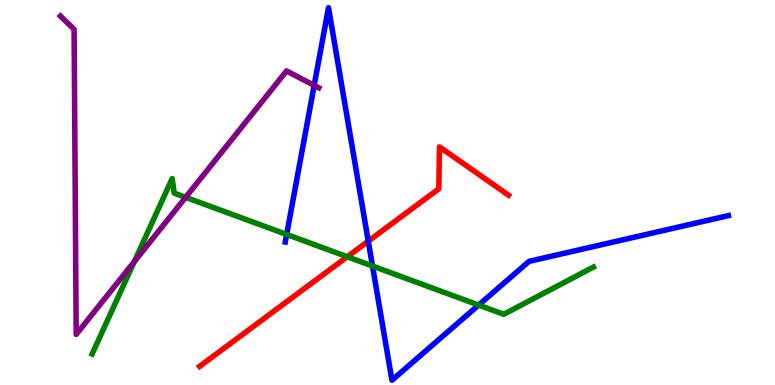[{'lines': ['blue', 'red'], 'intersections': [{'x': 4.75, 'y': 3.74}]}, {'lines': ['green', 'red'], 'intersections': [{'x': 4.48, 'y': 3.33}]}, {'lines': ['purple', 'red'], 'intersections': []}, {'lines': ['blue', 'green'], 'intersections': [{'x': 3.7, 'y': 3.91}, {'x': 4.81, 'y': 3.09}, {'x': 6.18, 'y': 2.08}]}, {'lines': ['blue', 'purple'], 'intersections': [{'x': 4.05, 'y': 7.78}]}, {'lines': ['green', 'purple'], 'intersections': [{'x': 1.73, 'y': 3.2}, {'x': 2.4, 'y': 4.87}]}]